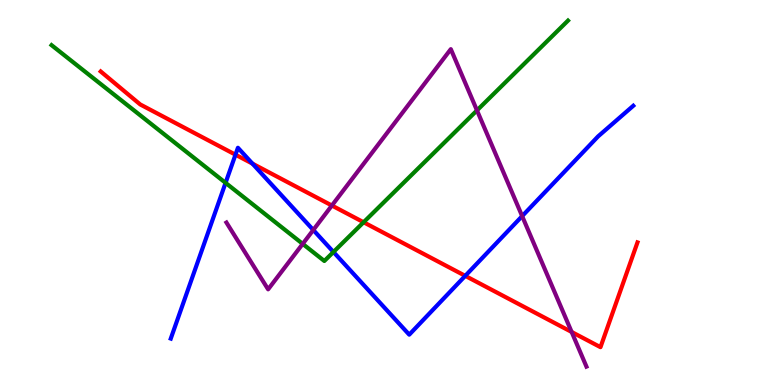[{'lines': ['blue', 'red'], 'intersections': [{'x': 3.04, 'y': 5.98}, {'x': 3.26, 'y': 5.75}, {'x': 6.0, 'y': 2.83}]}, {'lines': ['green', 'red'], 'intersections': [{'x': 4.69, 'y': 4.23}]}, {'lines': ['purple', 'red'], 'intersections': [{'x': 4.28, 'y': 4.66}, {'x': 7.38, 'y': 1.38}]}, {'lines': ['blue', 'green'], 'intersections': [{'x': 2.91, 'y': 5.25}, {'x': 4.3, 'y': 3.45}]}, {'lines': ['blue', 'purple'], 'intersections': [{'x': 4.04, 'y': 4.03}, {'x': 6.74, 'y': 4.39}]}, {'lines': ['green', 'purple'], 'intersections': [{'x': 3.91, 'y': 3.67}, {'x': 6.15, 'y': 7.13}]}]